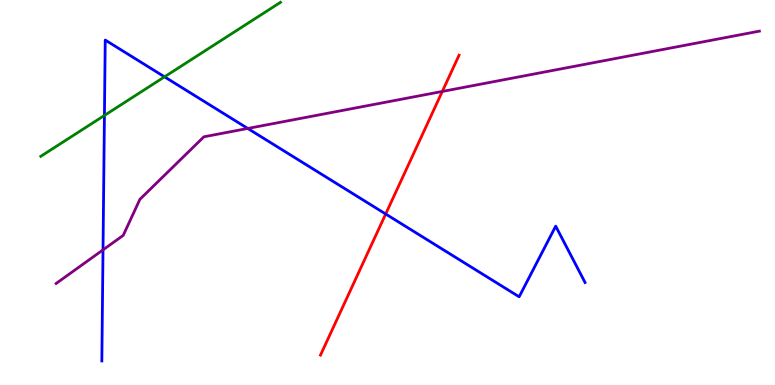[{'lines': ['blue', 'red'], 'intersections': [{'x': 4.98, 'y': 4.44}]}, {'lines': ['green', 'red'], 'intersections': []}, {'lines': ['purple', 'red'], 'intersections': [{'x': 5.71, 'y': 7.62}]}, {'lines': ['blue', 'green'], 'intersections': [{'x': 1.35, 'y': 7.0}, {'x': 2.12, 'y': 8.0}]}, {'lines': ['blue', 'purple'], 'intersections': [{'x': 1.33, 'y': 3.51}, {'x': 3.2, 'y': 6.66}]}, {'lines': ['green', 'purple'], 'intersections': []}]